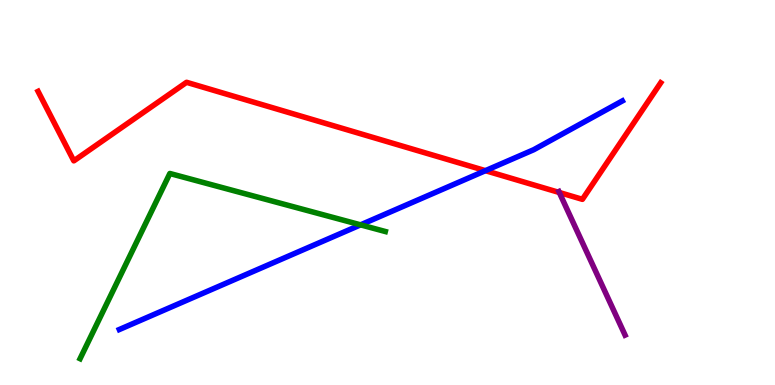[{'lines': ['blue', 'red'], 'intersections': [{'x': 6.26, 'y': 5.57}]}, {'lines': ['green', 'red'], 'intersections': []}, {'lines': ['purple', 'red'], 'intersections': [{'x': 7.22, 'y': 5.0}]}, {'lines': ['blue', 'green'], 'intersections': [{'x': 4.65, 'y': 4.16}]}, {'lines': ['blue', 'purple'], 'intersections': []}, {'lines': ['green', 'purple'], 'intersections': []}]